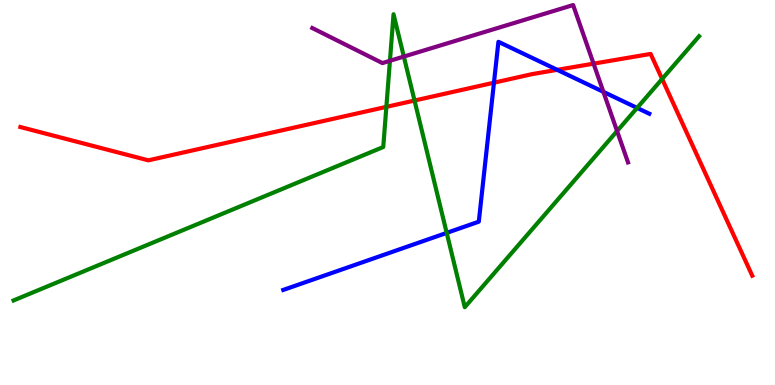[{'lines': ['blue', 'red'], 'intersections': [{'x': 6.37, 'y': 7.85}, {'x': 7.19, 'y': 8.19}]}, {'lines': ['green', 'red'], 'intersections': [{'x': 4.99, 'y': 7.22}, {'x': 5.35, 'y': 7.39}, {'x': 8.54, 'y': 7.95}]}, {'lines': ['purple', 'red'], 'intersections': [{'x': 7.66, 'y': 8.35}]}, {'lines': ['blue', 'green'], 'intersections': [{'x': 5.76, 'y': 3.95}, {'x': 8.22, 'y': 7.2}]}, {'lines': ['blue', 'purple'], 'intersections': [{'x': 7.79, 'y': 7.61}]}, {'lines': ['green', 'purple'], 'intersections': [{'x': 5.03, 'y': 8.42}, {'x': 5.21, 'y': 8.53}, {'x': 7.96, 'y': 6.6}]}]